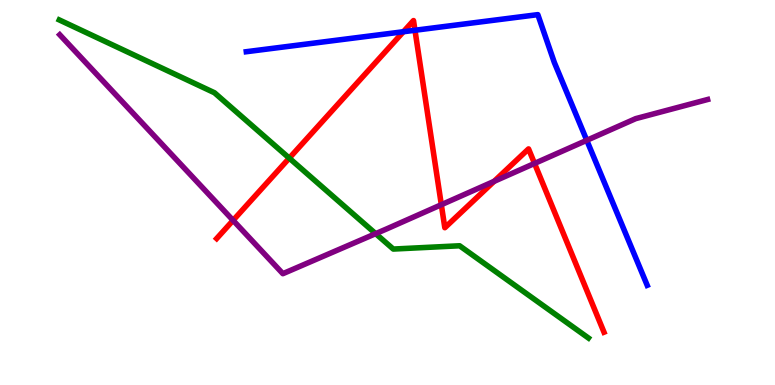[{'lines': ['blue', 'red'], 'intersections': [{'x': 5.21, 'y': 9.18}, {'x': 5.35, 'y': 9.21}]}, {'lines': ['green', 'red'], 'intersections': [{'x': 3.73, 'y': 5.89}]}, {'lines': ['purple', 'red'], 'intersections': [{'x': 3.01, 'y': 4.28}, {'x': 5.69, 'y': 4.68}, {'x': 6.38, 'y': 5.29}, {'x': 6.9, 'y': 5.75}]}, {'lines': ['blue', 'green'], 'intersections': []}, {'lines': ['blue', 'purple'], 'intersections': [{'x': 7.57, 'y': 6.36}]}, {'lines': ['green', 'purple'], 'intersections': [{'x': 4.85, 'y': 3.93}]}]